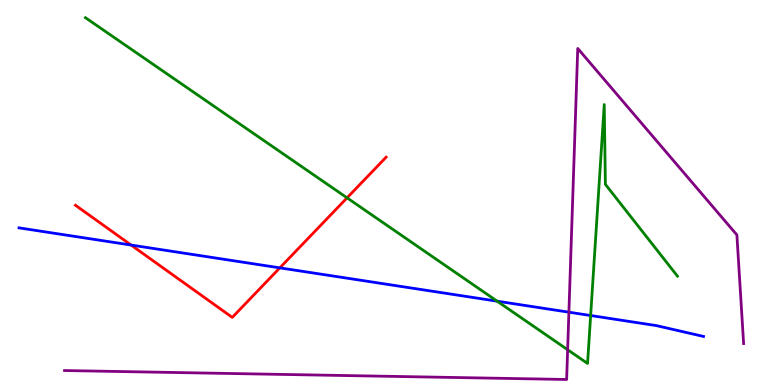[{'lines': ['blue', 'red'], 'intersections': [{'x': 1.69, 'y': 3.64}, {'x': 3.61, 'y': 3.04}]}, {'lines': ['green', 'red'], 'intersections': [{'x': 4.48, 'y': 4.86}]}, {'lines': ['purple', 'red'], 'intersections': []}, {'lines': ['blue', 'green'], 'intersections': [{'x': 6.41, 'y': 2.18}, {'x': 7.62, 'y': 1.8}]}, {'lines': ['blue', 'purple'], 'intersections': [{'x': 7.34, 'y': 1.89}]}, {'lines': ['green', 'purple'], 'intersections': [{'x': 7.32, 'y': 0.916}]}]